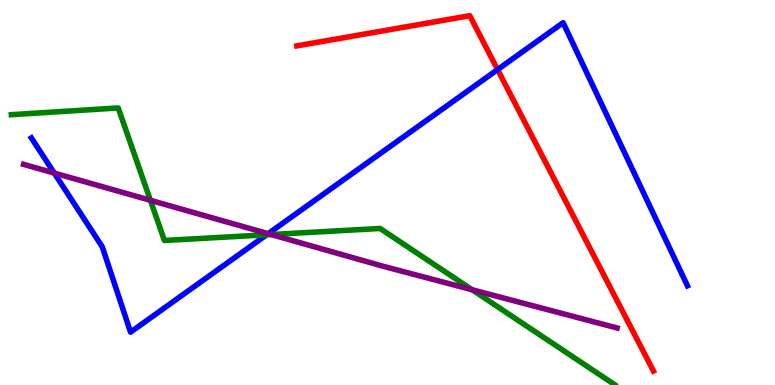[{'lines': ['blue', 'red'], 'intersections': [{'x': 6.42, 'y': 8.19}]}, {'lines': ['green', 'red'], 'intersections': []}, {'lines': ['purple', 'red'], 'intersections': []}, {'lines': ['blue', 'green'], 'intersections': [{'x': 3.44, 'y': 3.9}]}, {'lines': ['blue', 'purple'], 'intersections': [{'x': 0.7, 'y': 5.51}, {'x': 3.46, 'y': 3.93}]}, {'lines': ['green', 'purple'], 'intersections': [{'x': 1.94, 'y': 4.8}, {'x': 3.5, 'y': 3.91}, {'x': 6.09, 'y': 2.47}]}]